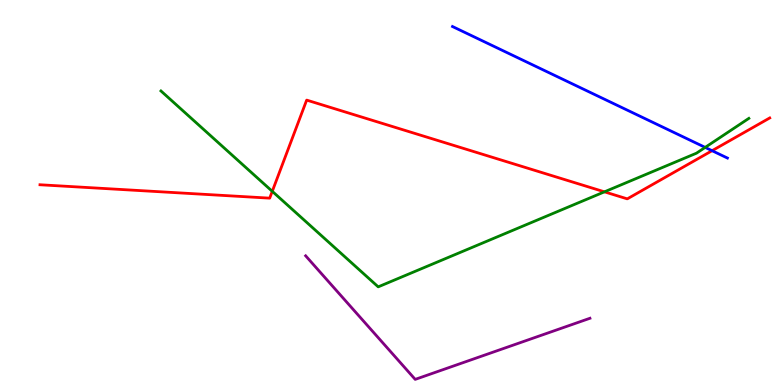[{'lines': ['blue', 'red'], 'intersections': [{'x': 9.19, 'y': 6.09}]}, {'lines': ['green', 'red'], 'intersections': [{'x': 3.51, 'y': 5.03}, {'x': 7.8, 'y': 5.02}]}, {'lines': ['purple', 'red'], 'intersections': []}, {'lines': ['blue', 'green'], 'intersections': [{'x': 9.1, 'y': 6.17}]}, {'lines': ['blue', 'purple'], 'intersections': []}, {'lines': ['green', 'purple'], 'intersections': []}]